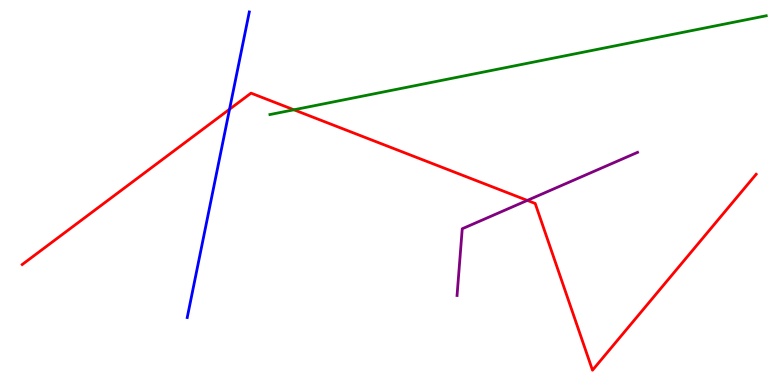[{'lines': ['blue', 'red'], 'intersections': [{'x': 2.96, 'y': 7.16}]}, {'lines': ['green', 'red'], 'intersections': [{'x': 3.79, 'y': 7.15}]}, {'lines': ['purple', 'red'], 'intersections': [{'x': 6.8, 'y': 4.79}]}, {'lines': ['blue', 'green'], 'intersections': []}, {'lines': ['blue', 'purple'], 'intersections': []}, {'lines': ['green', 'purple'], 'intersections': []}]